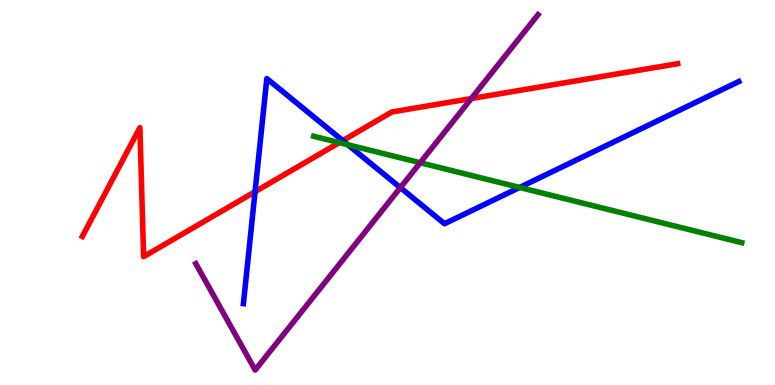[{'lines': ['blue', 'red'], 'intersections': [{'x': 3.29, 'y': 5.02}, {'x': 4.42, 'y': 6.35}]}, {'lines': ['green', 'red'], 'intersections': [{'x': 4.38, 'y': 6.3}]}, {'lines': ['purple', 'red'], 'intersections': [{'x': 6.08, 'y': 7.44}]}, {'lines': ['blue', 'green'], 'intersections': [{'x': 4.49, 'y': 6.24}, {'x': 6.7, 'y': 5.13}]}, {'lines': ['blue', 'purple'], 'intersections': [{'x': 5.17, 'y': 5.13}]}, {'lines': ['green', 'purple'], 'intersections': [{'x': 5.42, 'y': 5.77}]}]